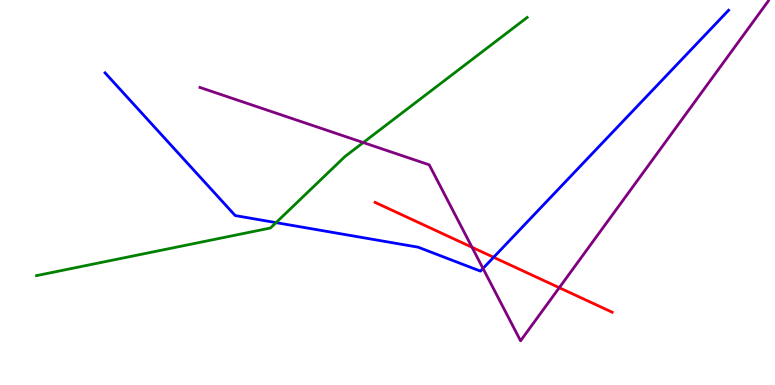[{'lines': ['blue', 'red'], 'intersections': [{'x': 6.37, 'y': 3.32}]}, {'lines': ['green', 'red'], 'intersections': []}, {'lines': ['purple', 'red'], 'intersections': [{'x': 6.09, 'y': 3.58}, {'x': 7.22, 'y': 2.53}]}, {'lines': ['blue', 'green'], 'intersections': [{'x': 3.56, 'y': 4.22}]}, {'lines': ['blue', 'purple'], 'intersections': [{'x': 6.23, 'y': 3.03}]}, {'lines': ['green', 'purple'], 'intersections': [{'x': 4.69, 'y': 6.3}]}]